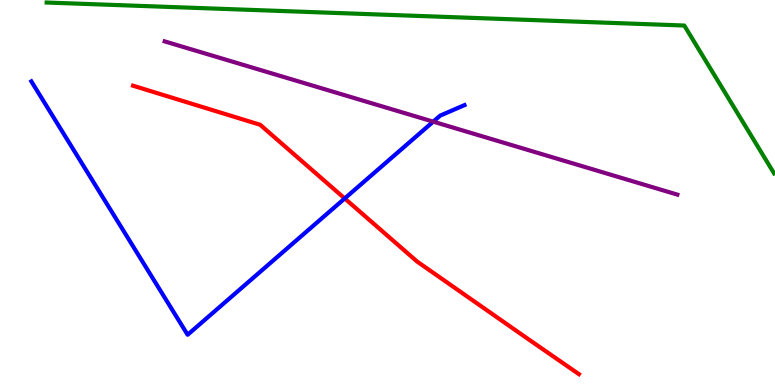[{'lines': ['blue', 'red'], 'intersections': [{'x': 4.45, 'y': 4.85}]}, {'lines': ['green', 'red'], 'intersections': []}, {'lines': ['purple', 'red'], 'intersections': []}, {'lines': ['blue', 'green'], 'intersections': []}, {'lines': ['blue', 'purple'], 'intersections': [{'x': 5.59, 'y': 6.84}]}, {'lines': ['green', 'purple'], 'intersections': []}]